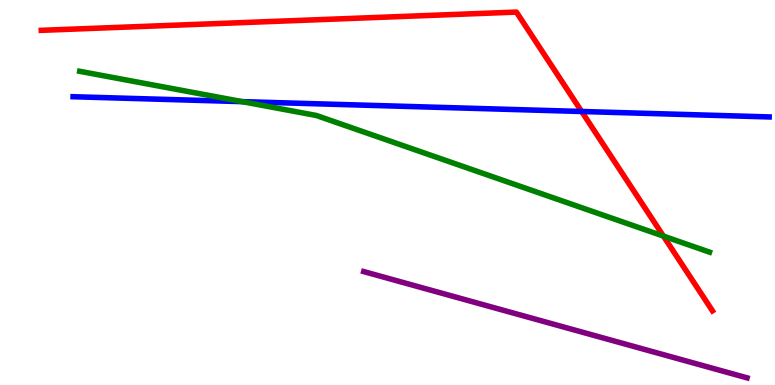[{'lines': ['blue', 'red'], 'intersections': [{'x': 7.51, 'y': 7.1}]}, {'lines': ['green', 'red'], 'intersections': [{'x': 8.56, 'y': 3.87}]}, {'lines': ['purple', 'red'], 'intersections': []}, {'lines': ['blue', 'green'], 'intersections': [{'x': 3.12, 'y': 7.36}]}, {'lines': ['blue', 'purple'], 'intersections': []}, {'lines': ['green', 'purple'], 'intersections': []}]